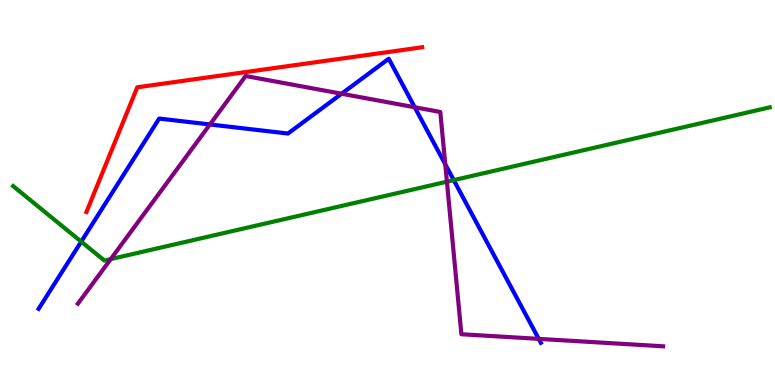[{'lines': ['blue', 'red'], 'intersections': []}, {'lines': ['green', 'red'], 'intersections': []}, {'lines': ['purple', 'red'], 'intersections': []}, {'lines': ['blue', 'green'], 'intersections': [{'x': 1.05, 'y': 3.72}, {'x': 5.85, 'y': 5.32}]}, {'lines': ['blue', 'purple'], 'intersections': [{'x': 2.71, 'y': 6.77}, {'x': 4.41, 'y': 7.57}, {'x': 5.35, 'y': 7.21}, {'x': 5.75, 'y': 5.73}, {'x': 6.95, 'y': 1.2}]}, {'lines': ['green', 'purple'], 'intersections': [{'x': 1.43, 'y': 3.27}, {'x': 5.77, 'y': 5.28}]}]